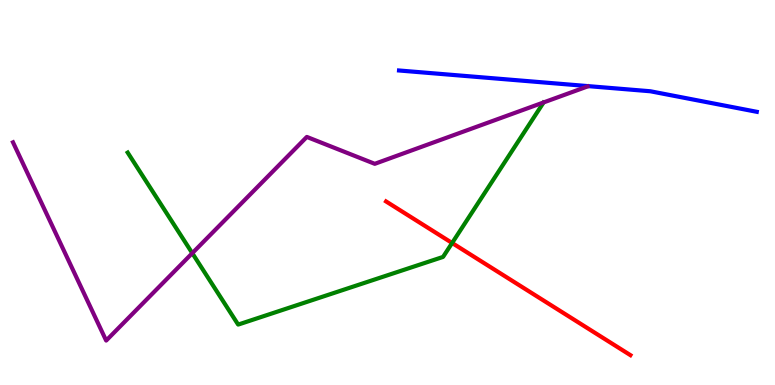[{'lines': ['blue', 'red'], 'intersections': []}, {'lines': ['green', 'red'], 'intersections': [{'x': 5.83, 'y': 3.69}]}, {'lines': ['purple', 'red'], 'intersections': []}, {'lines': ['blue', 'green'], 'intersections': []}, {'lines': ['blue', 'purple'], 'intersections': []}, {'lines': ['green', 'purple'], 'intersections': [{'x': 2.48, 'y': 3.42}]}]